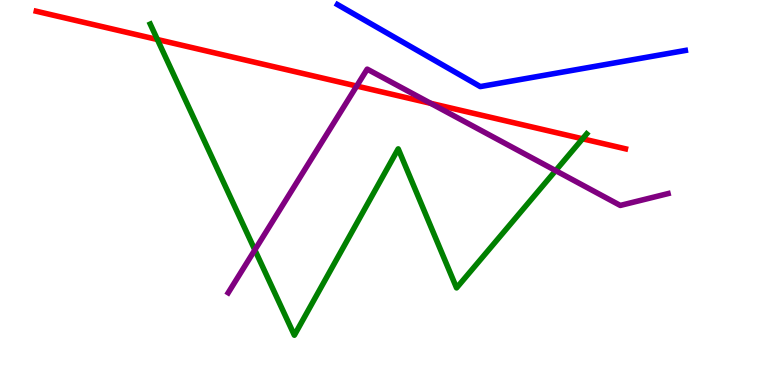[{'lines': ['blue', 'red'], 'intersections': []}, {'lines': ['green', 'red'], 'intersections': [{'x': 2.03, 'y': 8.97}, {'x': 7.52, 'y': 6.4}]}, {'lines': ['purple', 'red'], 'intersections': [{'x': 4.6, 'y': 7.76}, {'x': 5.56, 'y': 7.32}]}, {'lines': ['blue', 'green'], 'intersections': []}, {'lines': ['blue', 'purple'], 'intersections': []}, {'lines': ['green', 'purple'], 'intersections': [{'x': 3.29, 'y': 3.51}, {'x': 7.17, 'y': 5.57}]}]